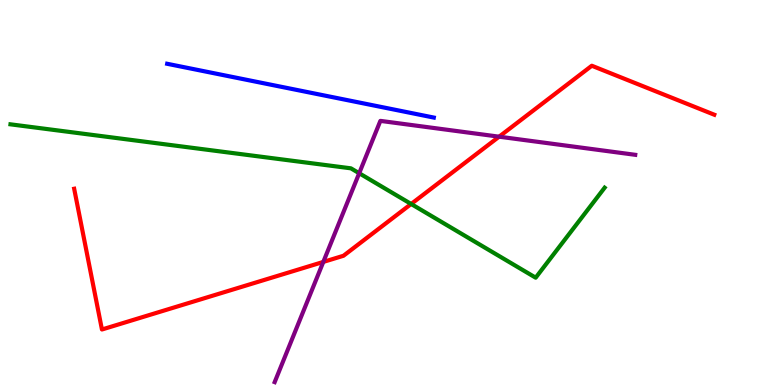[{'lines': ['blue', 'red'], 'intersections': []}, {'lines': ['green', 'red'], 'intersections': [{'x': 5.31, 'y': 4.7}]}, {'lines': ['purple', 'red'], 'intersections': [{'x': 4.17, 'y': 3.2}, {'x': 6.44, 'y': 6.45}]}, {'lines': ['blue', 'green'], 'intersections': []}, {'lines': ['blue', 'purple'], 'intersections': []}, {'lines': ['green', 'purple'], 'intersections': [{'x': 4.63, 'y': 5.5}]}]